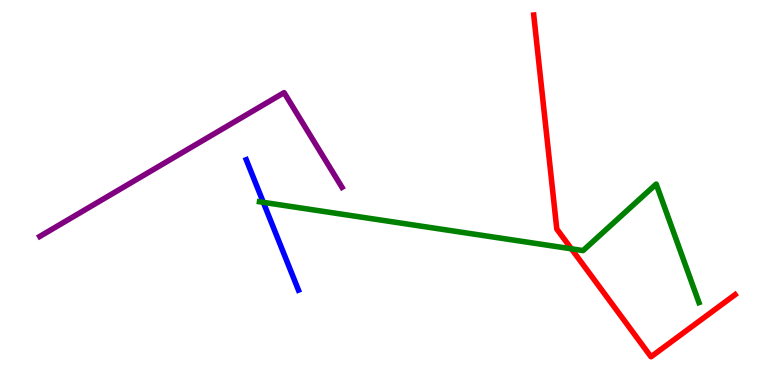[{'lines': ['blue', 'red'], 'intersections': []}, {'lines': ['green', 'red'], 'intersections': [{'x': 7.37, 'y': 3.54}]}, {'lines': ['purple', 'red'], 'intersections': []}, {'lines': ['blue', 'green'], 'intersections': [{'x': 3.4, 'y': 4.74}]}, {'lines': ['blue', 'purple'], 'intersections': []}, {'lines': ['green', 'purple'], 'intersections': []}]